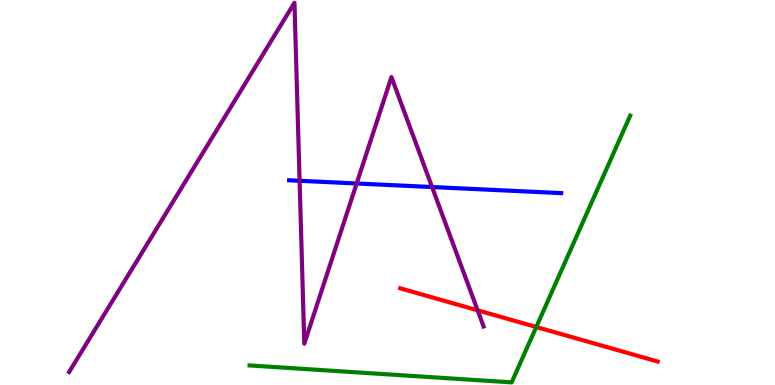[{'lines': ['blue', 'red'], 'intersections': []}, {'lines': ['green', 'red'], 'intersections': [{'x': 6.92, 'y': 1.51}]}, {'lines': ['purple', 'red'], 'intersections': [{'x': 6.16, 'y': 1.94}]}, {'lines': ['blue', 'green'], 'intersections': []}, {'lines': ['blue', 'purple'], 'intersections': [{'x': 3.87, 'y': 5.3}, {'x': 4.6, 'y': 5.23}, {'x': 5.58, 'y': 5.14}]}, {'lines': ['green', 'purple'], 'intersections': []}]